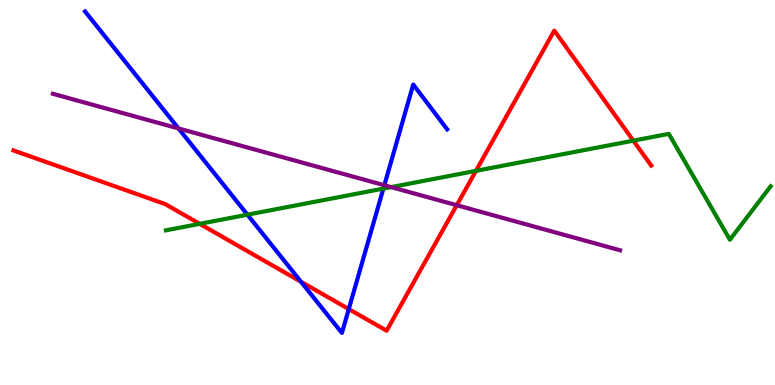[{'lines': ['blue', 'red'], 'intersections': [{'x': 3.88, 'y': 2.68}, {'x': 4.5, 'y': 1.97}]}, {'lines': ['green', 'red'], 'intersections': [{'x': 2.58, 'y': 4.19}, {'x': 6.14, 'y': 5.56}, {'x': 8.17, 'y': 6.35}]}, {'lines': ['purple', 'red'], 'intersections': [{'x': 5.89, 'y': 4.67}]}, {'lines': ['blue', 'green'], 'intersections': [{'x': 3.19, 'y': 4.42}, {'x': 4.95, 'y': 5.1}]}, {'lines': ['blue', 'purple'], 'intersections': [{'x': 2.3, 'y': 6.66}, {'x': 4.96, 'y': 5.19}]}, {'lines': ['green', 'purple'], 'intersections': [{'x': 5.05, 'y': 5.14}]}]